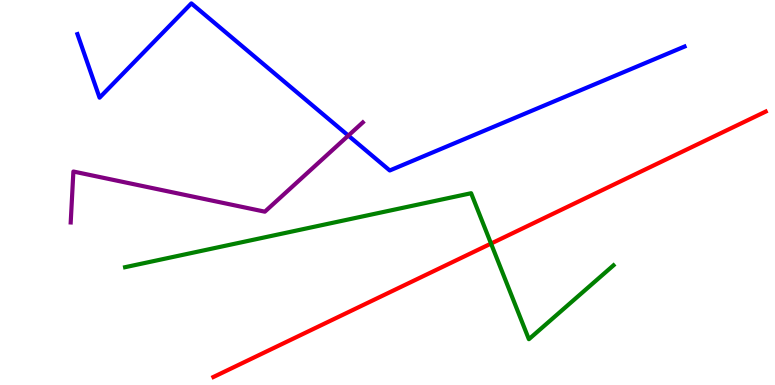[{'lines': ['blue', 'red'], 'intersections': []}, {'lines': ['green', 'red'], 'intersections': [{'x': 6.34, 'y': 3.67}]}, {'lines': ['purple', 'red'], 'intersections': []}, {'lines': ['blue', 'green'], 'intersections': []}, {'lines': ['blue', 'purple'], 'intersections': [{'x': 4.49, 'y': 6.48}]}, {'lines': ['green', 'purple'], 'intersections': []}]